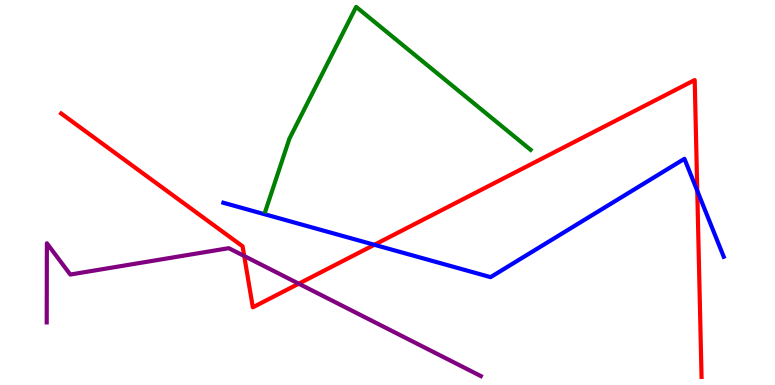[{'lines': ['blue', 'red'], 'intersections': [{'x': 4.83, 'y': 3.64}, {'x': 9.0, 'y': 5.05}]}, {'lines': ['green', 'red'], 'intersections': []}, {'lines': ['purple', 'red'], 'intersections': [{'x': 3.15, 'y': 3.35}, {'x': 3.85, 'y': 2.63}]}, {'lines': ['blue', 'green'], 'intersections': []}, {'lines': ['blue', 'purple'], 'intersections': []}, {'lines': ['green', 'purple'], 'intersections': []}]